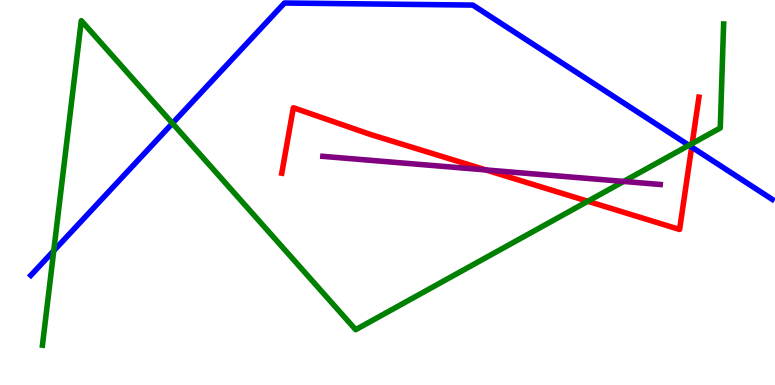[{'lines': ['blue', 'red'], 'intersections': [{'x': 8.92, 'y': 6.18}]}, {'lines': ['green', 'red'], 'intersections': [{'x': 7.58, 'y': 4.77}, {'x': 8.93, 'y': 6.27}]}, {'lines': ['purple', 'red'], 'intersections': [{'x': 6.27, 'y': 5.59}]}, {'lines': ['blue', 'green'], 'intersections': [{'x': 0.694, 'y': 3.49}, {'x': 2.23, 'y': 6.8}, {'x': 8.89, 'y': 6.23}]}, {'lines': ['blue', 'purple'], 'intersections': []}, {'lines': ['green', 'purple'], 'intersections': [{'x': 8.05, 'y': 5.29}]}]